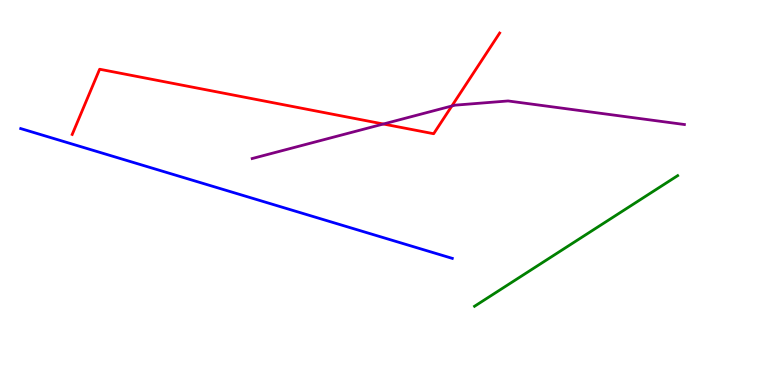[{'lines': ['blue', 'red'], 'intersections': []}, {'lines': ['green', 'red'], 'intersections': []}, {'lines': ['purple', 'red'], 'intersections': [{'x': 4.95, 'y': 6.78}, {'x': 5.83, 'y': 7.25}]}, {'lines': ['blue', 'green'], 'intersections': []}, {'lines': ['blue', 'purple'], 'intersections': []}, {'lines': ['green', 'purple'], 'intersections': []}]